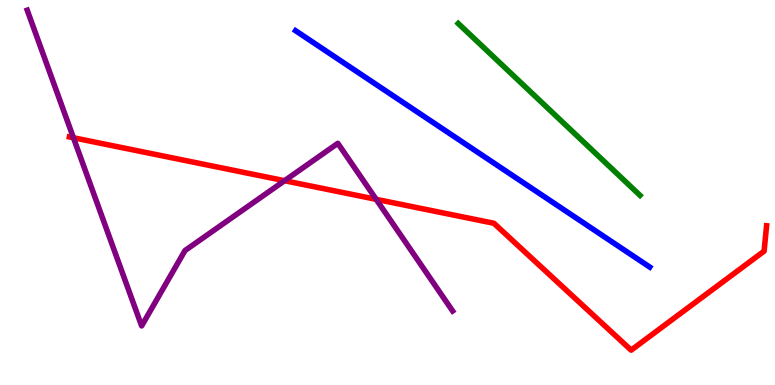[{'lines': ['blue', 'red'], 'intersections': []}, {'lines': ['green', 'red'], 'intersections': []}, {'lines': ['purple', 'red'], 'intersections': [{'x': 0.948, 'y': 6.42}, {'x': 3.67, 'y': 5.31}, {'x': 4.85, 'y': 4.82}]}, {'lines': ['blue', 'green'], 'intersections': []}, {'lines': ['blue', 'purple'], 'intersections': []}, {'lines': ['green', 'purple'], 'intersections': []}]